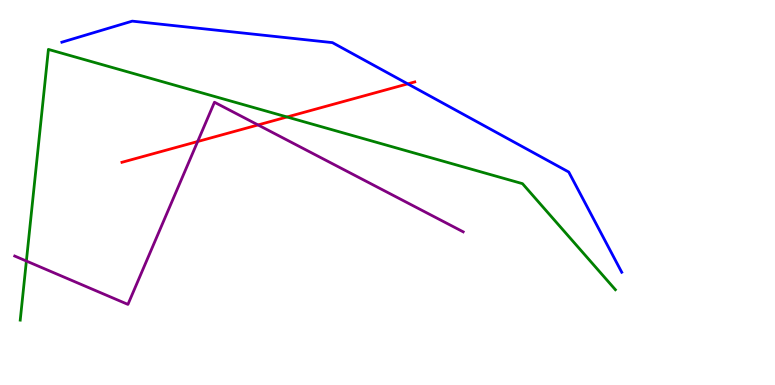[{'lines': ['blue', 'red'], 'intersections': [{'x': 5.26, 'y': 7.82}]}, {'lines': ['green', 'red'], 'intersections': [{'x': 3.7, 'y': 6.96}]}, {'lines': ['purple', 'red'], 'intersections': [{'x': 2.55, 'y': 6.32}, {'x': 3.33, 'y': 6.75}]}, {'lines': ['blue', 'green'], 'intersections': []}, {'lines': ['blue', 'purple'], 'intersections': []}, {'lines': ['green', 'purple'], 'intersections': [{'x': 0.34, 'y': 3.22}]}]